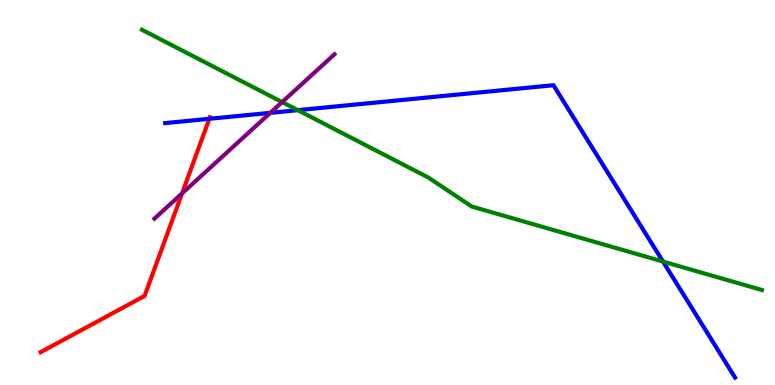[{'lines': ['blue', 'red'], 'intersections': [{'x': 2.7, 'y': 6.91}]}, {'lines': ['green', 'red'], 'intersections': []}, {'lines': ['purple', 'red'], 'intersections': [{'x': 2.35, 'y': 4.98}]}, {'lines': ['blue', 'green'], 'intersections': [{'x': 3.84, 'y': 7.14}, {'x': 8.55, 'y': 3.21}]}, {'lines': ['blue', 'purple'], 'intersections': [{'x': 3.49, 'y': 7.07}]}, {'lines': ['green', 'purple'], 'intersections': [{'x': 3.64, 'y': 7.35}]}]